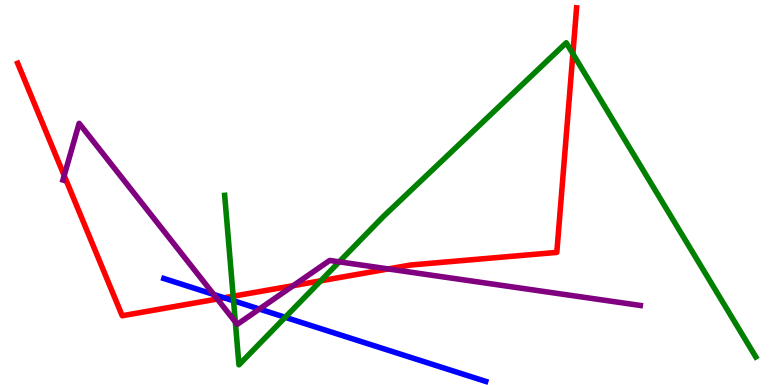[{'lines': ['blue', 'red'], 'intersections': [{'x': 2.89, 'y': 2.27}]}, {'lines': ['green', 'red'], 'intersections': [{'x': 3.01, 'y': 2.31}, {'x': 4.14, 'y': 2.71}, {'x': 7.39, 'y': 8.6}]}, {'lines': ['purple', 'red'], 'intersections': [{'x': 0.828, 'y': 5.44}, {'x': 2.8, 'y': 2.23}, {'x': 3.78, 'y': 2.58}, {'x': 5.01, 'y': 3.01}]}, {'lines': ['blue', 'green'], 'intersections': [{'x': 3.01, 'y': 2.19}, {'x': 3.68, 'y': 1.76}]}, {'lines': ['blue', 'purple'], 'intersections': [{'x': 2.76, 'y': 2.35}, {'x': 3.35, 'y': 1.97}]}, {'lines': ['green', 'purple'], 'intersections': [{'x': 3.04, 'y': 1.64}, {'x': 4.38, 'y': 3.2}]}]